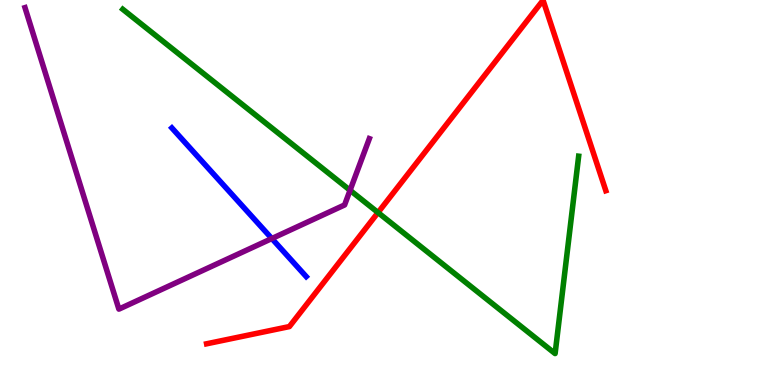[{'lines': ['blue', 'red'], 'intersections': []}, {'lines': ['green', 'red'], 'intersections': [{'x': 4.88, 'y': 4.48}]}, {'lines': ['purple', 'red'], 'intersections': []}, {'lines': ['blue', 'green'], 'intersections': []}, {'lines': ['blue', 'purple'], 'intersections': [{'x': 3.51, 'y': 3.8}]}, {'lines': ['green', 'purple'], 'intersections': [{'x': 4.52, 'y': 5.06}]}]